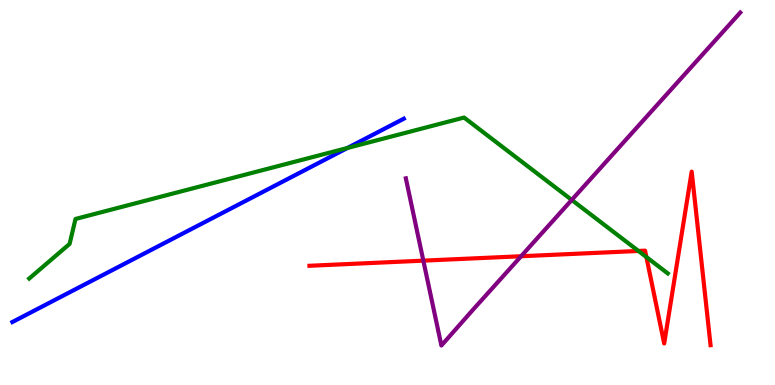[{'lines': ['blue', 'red'], 'intersections': []}, {'lines': ['green', 'red'], 'intersections': [{'x': 8.24, 'y': 3.48}, {'x': 8.34, 'y': 3.32}]}, {'lines': ['purple', 'red'], 'intersections': [{'x': 5.46, 'y': 3.23}, {'x': 6.72, 'y': 3.34}]}, {'lines': ['blue', 'green'], 'intersections': [{'x': 4.48, 'y': 6.16}]}, {'lines': ['blue', 'purple'], 'intersections': []}, {'lines': ['green', 'purple'], 'intersections': [{'x': 7.38, 'y': 4.81}]}]